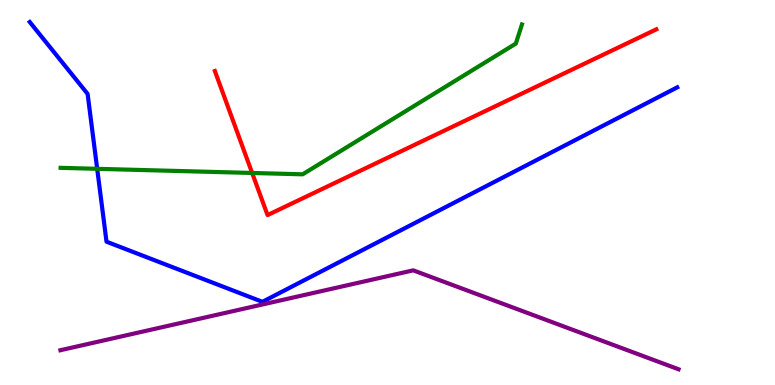[{'lines': ['blue', 'red'], 'intersections': []}, {'lines': ['green', 'red'], 'intersections': [{'x': 3.25, 'y': 5.51}]}, {'lines': ['purple', 'red'], 'intersections': []}, {'lines': ['blue', 'green'], 'intersections': [{'x': 1.25, 'y': 5.62}]}, {'lines': ['blue', 'purple'], 'intersections': []}, {'lines': ['green', 'purple'], 'intersections': []}]